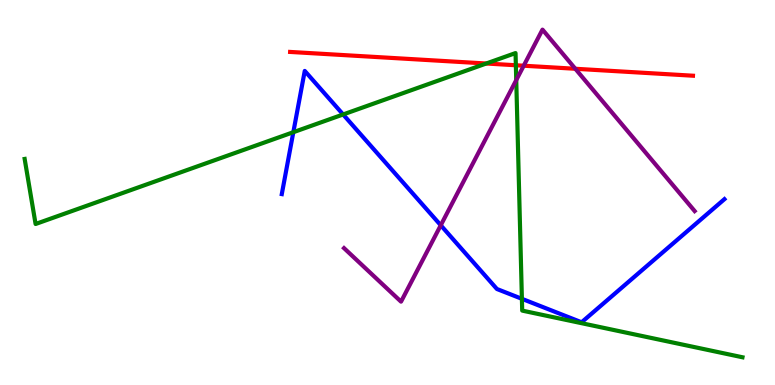[{'lines': ['blue', 'red'], 'intersections': []}, {'lines': ['green', 'red'], 'intersections': [{'x': 6.27, 'y': 8.35}, {'x': 6.66, 'y': 8.31}]}, {'lines': ['purple', 'red'], 'intersections': [{'x': 6.76, 'y': 8.29}, {'x': 7.42, 'y': 8.21}]}, {'lines': ['blue', 'green'], 'intersections': [{'x': 3.78, 'y': 6.57}, {'x': 4.43, 'y': 7.03}, {'x': 6.73, 'y': 2.24}]}, {'lines': ['blue', 'purple'], 'intersections': [{'x': 5.69, 'y': 4.15}]}, {'lines': ['green', 'purple'], 'intersections': [{'x': 6.66, 'y': 7.92}]}]